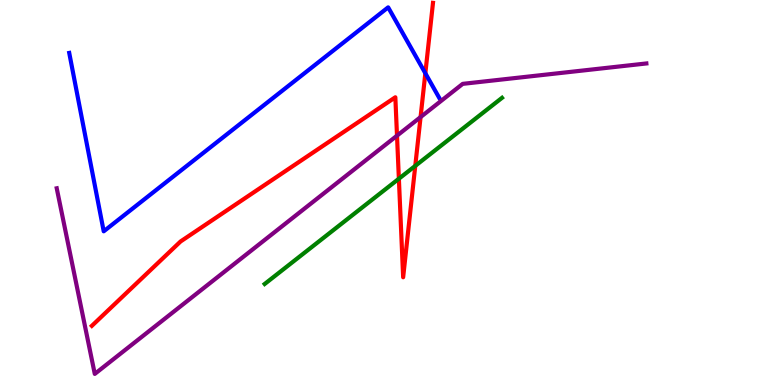[{'lines': ['blue', 'red'], 'intersections': [{'x': 5.49, 'y': 8.1}]}, {'lines': ['green', 'red'], 'intersections': [{'x': 5.15, 'y': 5.36}, {'x': 5.36, 'y': 5.69}]}, {'lines': ['purple', 'red'], 'intersections': [{'x': 5.12, 'y': 6.48}, {'x': 5.43, 'y': 6.96}]}, {'lines': ['blue', 'green'], 'intersections': []}, {'lines': ['blue', 'purple'], 'intersections': []}, {'lines': ['green', 'purple'], 'intersections': []}]